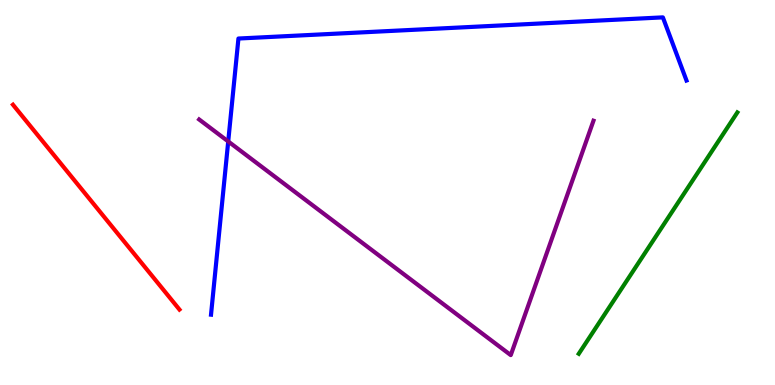[{'lines': ['blue', 'red'], 'intersections': []}, {'lines': ['green', 'red'], 'intersections': []}, {'lines': ['purple', 'red'], 'intersections': []}, {'lines': ['blue', 'green'], 'intersections': []}, {'lines': ['blue', 'purple'], 'intersections': [{'x': 2.94, 'y': 6.33}]}, {'lines': ['green', 'purple'], 'intersections': []}]